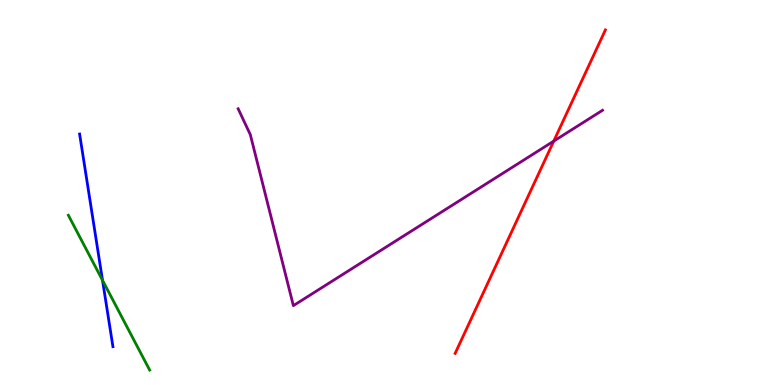[{'lines': ['blue', 'red'], 'intersections': []}, {'lines': ['green', 'red'], 'intersections': []}, {'lines': ['purple', 'red'], 'intersections': [{'x': 7.15, 'y': 6.33}]}, {'lines': ['blue', 'green'], 'intersections': [{'x': 1.32, 'y': 2.72}]}, {'lines': ['blue', 'purple'], 'intersections': []}, {'lines': ['green', 'purple'], 'intersections': []}]